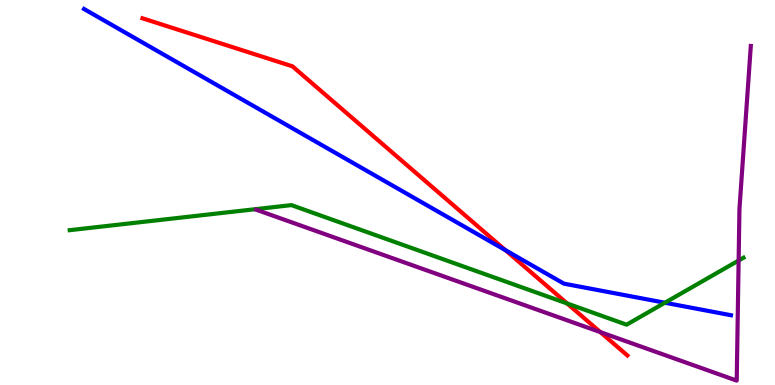[{'lines': ['blue', 'red'], 'intersections': [{'x': 6.52, 'y': 3.5}]}, {'lines': ['green', 'red'], 'intersections': [{'x': 7.32, 'y': 2.12}]}, {'lines': ['purple', 'red'], 'intersections': [{'x': 7.75, 'y': 1.37}]}, {'lines': ['blue', 'green'], 'intersections': [{'x': 8.58, 'y': 2.14}]}, {'lines': ['blue', 'purple'], 'intersections': []}, {'lines': ['green', 'purple'], 'intersections': [{'x': 9.53, 'y': 3.23}]}]